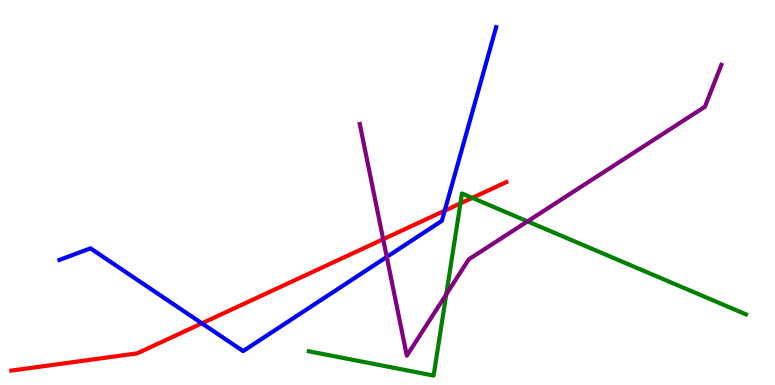[{'lines': ['blue', 'red'], 'intersections': [{'x': 2.61, 'y': 1.6}, {'x': 5.74, 'y': 4.53}]}, {'lines': ['green', 'red'], 'intersections': [{'x': 5.94, 'y': 4.72}, {'x': 6.09, 'y': 4.86}]}, {'lines': ['purple', 'red'], 'intersections': [{'x': 4.94, 'y': 3.79}]}, {'lines': ['blue', 'green'], 'intersections': []}, {'lines': ['blue', 'purple'], 'intersections': [{'x': 4.99, 'y': 3.33}]}, {'lines': ['green', 'purple'], 'intersections': [{'x': 5.76, 'y': 2.35}, {'x': 6.81, 'y': 4.25}]}]